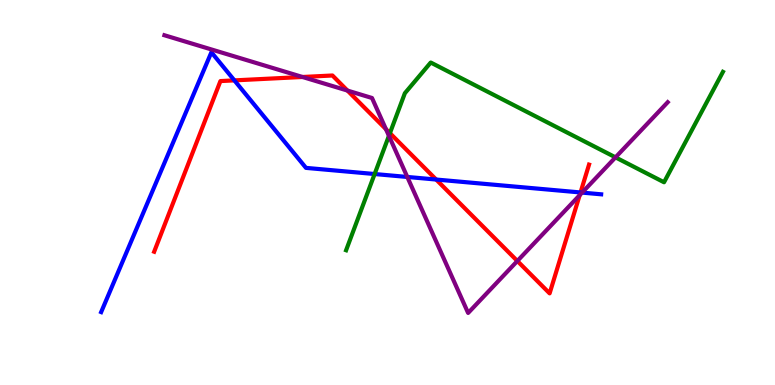[{'lines': ['blue', 'red'], 'intersections': [{'x': 3.02, 'y': 7.91}, {'x': 5.63, 'y': 5.34}, {'x': 7.49, 'y': 5.0}]}, {'lines': ['green', 'red'], 'intersections': [{'x': 5.03, 'y': 6.54}]}, {'lines': ['purple', 'red'], 'intersections': [{'x': 3.9, 'y': 8.0}, {'x': 4.48, 'y': 7.65}, {'x': 4.98, 'y': 6.65}, {'x': 6.68, 'y': 3.22}, {'x': 7.48, 'y': 4.93}]}, {'lines': ['blue', 'green'], 'intersections': [{'x': 4.83, 'y': 5.48}]}, {'lines': ['blue', 'purple'], 'intersections': [{'x': 5.26, 'y': 5.4}, {'x': 7.51, 'y': 5.0}]}, {'lines': ['green', 'purple'], 'intersections': [{'x': 5.02, 'y': 6.47}, {'x': 7.94, 'y': 5.91}]}]